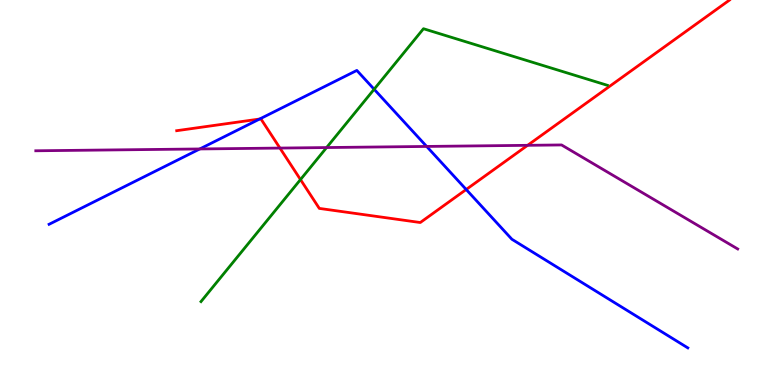[{'lines': ['blue', 'red'], 'intersections': [{'x': 3.35, 'y': 6.91}, {'x': 6.02, 'y': 5.08}]}, {'lines': ['green', 'red'], 'intersections': [{'x': 3.88, 'y': 5.34}]}, {'lines': ['purple', 'red'], 'intersections': [{'x': 3.61, 'y': 6.15}, {'x': 6.81, 'y': 6.23}]}, {'lines': ['blue', 'green'], 'intersections': [{'x': 4.83, 'y': 7.68}]}, {'lines': ['blue', 'purple'], 'intersections': [{'x': 2.58, 'y': 6.13}, {'x': 5.51, 'y': 6.2}]}, {'lines': ['green', 'purple'], 'intersections': [{'x': 4.21, 'y': 6.17}]}]